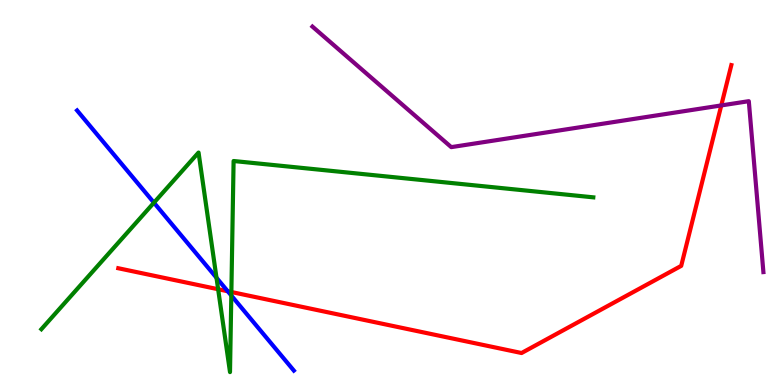[{'lines': ['blue', 'red'], 'intersections': [{'x': 2.94, 'y': 2.44}]}, {'lines': ['green', 'red'], 'intersections': [{'x': 2.81, 'y': 2.49}, {'x': 2.99, 'y': 2.42}]}, {'lines': ['purple', 'red'], 'intersections': [{'x': 9.31, 'y': 7.26}]}, {'lines': ['blue', 'green'], 'intersections': [{'x': 1.99, 'y': 4.74}, {'x': 2.79, 'y': 2.79}, {'x': 2.98, 'y': 2.32}]}, {'lines': ['blue', 'purple'], 'intersections': []}, {'lines': ['green', 'purple'], 'intersections': []}]